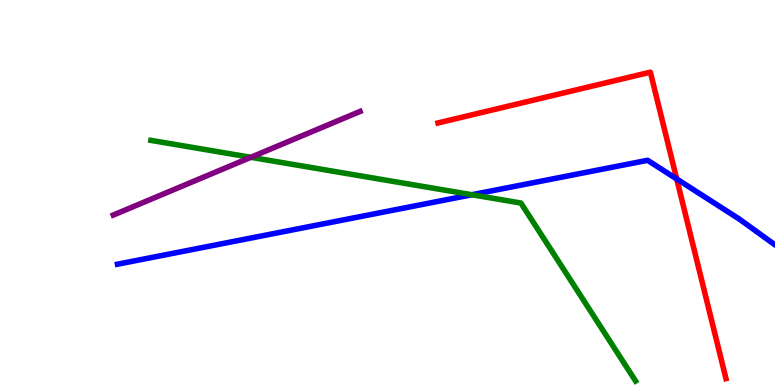[{'lines': ['blue', 'red'], 'intersections': [{'x': 8.73, 'y': 5.35}]}, {'lines': ['green', 'red'], 'intersections': []}, {'lines': ['purple', 'red'], 'intersections': []}, {'lines': ['blue', 'green'], 'intersections': [{'x': 6.09, 'y': 4.94}]}, {'lines': ['blue', 'purple'], 'intersections': []}, {'lines': ['green', 'purple'], 'intersections': [{'x': 3.24, 'y': 5.91}]}]